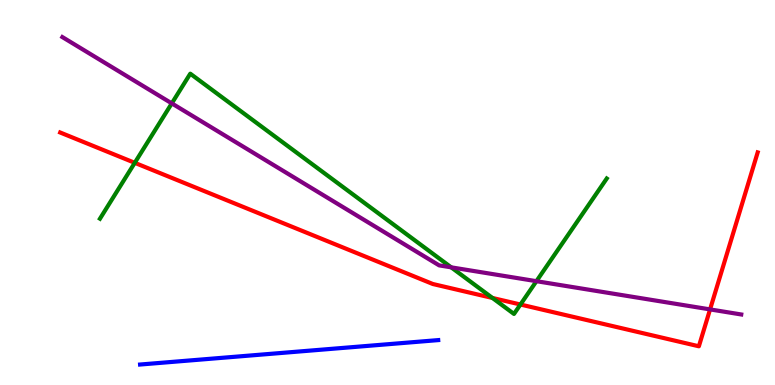[{'lines': ['blue', 'red'], 'intersections': []}, {'lines': ['green', 'red'], 'intersections': [{'x': 1.74, 'y': 5.77}, {'x': 6.35, 'y': 2.26}, {'x': 6.72, 'y': 2.09}]}, {'lines': ['purple', 'red'], 'intersections': [{'x': 9.16, 'y': 1.96}]}, {'lines': ['blue', 'green'], 'intersections': []}, {'lines': ['blue', 'purple'], 'intersections': []}, {'lines': ['green', 'purple'], 'intersections': [{'x': 2.22, 'y': 7.31}, {'x': 5.82, 'y': 3.06}, {'x': 6.92, 'y': 2.7}]}]